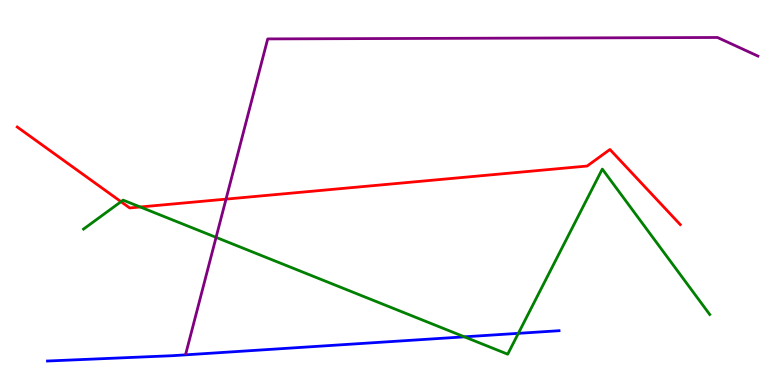[{'lines': ['blue', 'red'], 'intersections': []}, {'lines': ['green', 'red'], 'intersections': [{'x': 1.56, 'y': 4.76}, {'x': 1.81, 'y': 4.62}]}, {'lines': ['purple', 'red'], 'intersections': [{'x': 2.92, 'y': 4.83}]}, {'lines': ['blue', 'green'], 'intersections': [{'x': 5.99, 'y': 1.25}, {'x': 6.69, 'y': 1.34}]}, {'lines': ['blue', 'purple'], 'intersections': []}, {'lines': ['green', 'purple'], 'intersections': [{'x': 2.79, 'y': 3.83}]}]